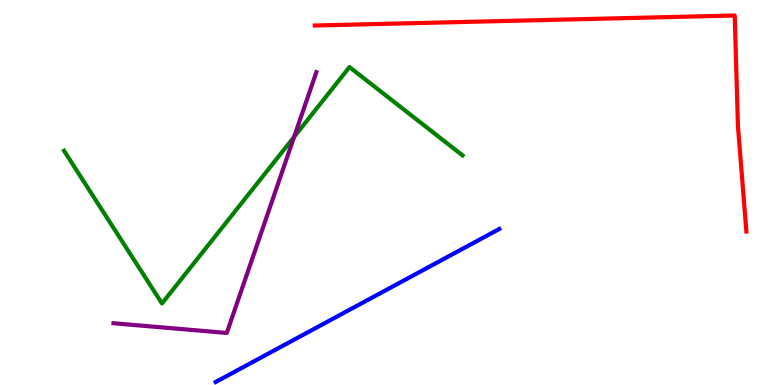[{'lines': ['blue', 'red'], 'intersections': []}, {'lines': ['green', 'red'], 'intersections': []}, {'lines': ['purple', 'red'], 'intersections': []}, {'lines': ['blue', 'green'], 'intersections': []}, {'lines': ['blue', 'purple'], 'intersections': []}, {'lines': ['green', 'purple'], 'intersections': [{'x': 3.8, 'y': 6.45}]}]